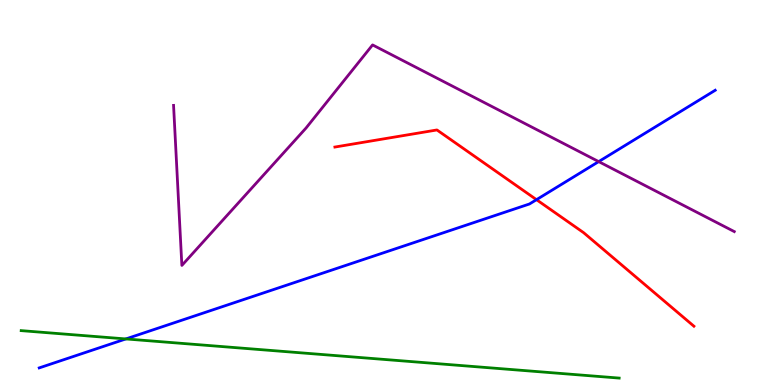[{'lines': ['blue', 'red'], 'intersections': [{'x': 6.92, 'y': 4.81}]}, {'lines': ['green', 'red'], 'intersections': []}, {'lines': ['purple', 'red'], 'intersections': []}, {'lines': ['blue', 'green'], 'intersections': [{'x': 1.62, 'y': 1.2}]}, {'lines': ['blue', 'purple'], 'intersections': [{'x': 7.72, 'y': 5.8}]}, {'lines': ['green', 'purple'], 'intersections': []}]